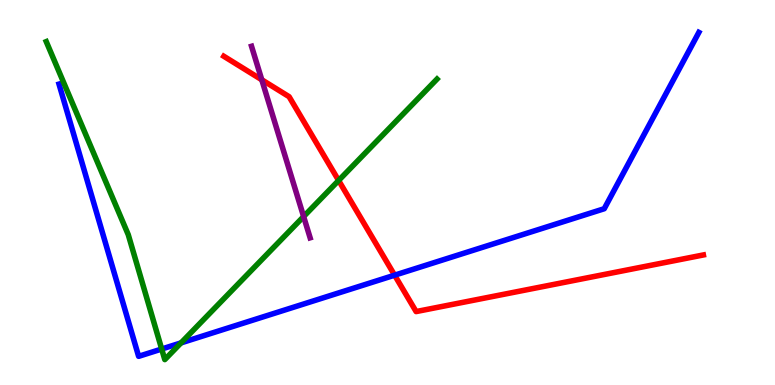[{'lines': ['blue', 'red'], 'intersections': [{'x': 5.09, 'y': 2.85}]}, {'lines': ['green', 'red'], 'intersections': [{'x': 4.37, 'y': 5.31}]}, {'lines': ['purple', 'red'], 'intersections': [{'x': 3.38, 'y': 7.93}]}, {'lines': ['blue', 'green'], 'intersections': [{'x': 2.09, 'y': 0.935}, {'x': 2.34, 'y': 1.09}]}, {'lines': ['blue', 'purple'], 'intersections': []}, {'lines': ['green', 'purple'], 'intersections': [{'x': 3.92, 'y': 4.38}]}]